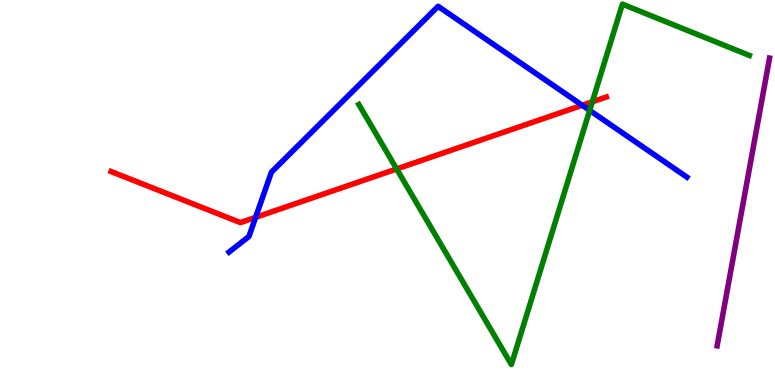[{'lines': ['blue', 'red'], 'intersections': [{'x': 3.3, 'y': 4.35}, {'x': 7.51, 'y': 7.27}]}, {'lines': ['green', 'red'], 'intersections': [{'x': 5.12, 'y': 5.61}, {'x': 7.64, 'y': 7.36}]}, {'lines': ['purple', 'red'], 'intersections': []}, {'lines': ['blue', 'green'], 'intersections': [{'x': 7.61, 'y': 7.13}]}, {'lines': ['blue', 'purple'], 'intersections': []}, {'lines': ['green', 'purple'], 'intersections': []}]